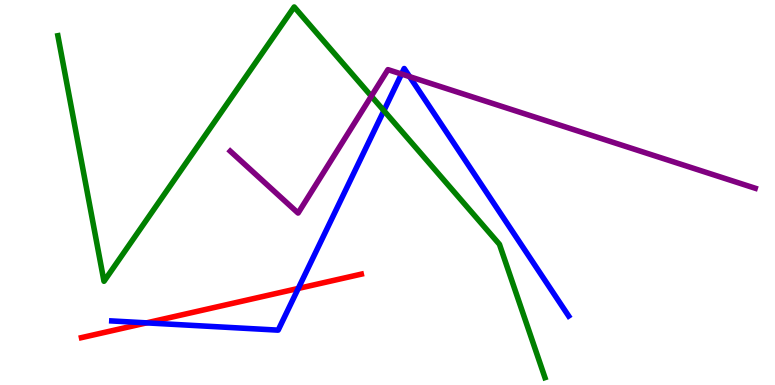[{'lines': ['blue', 'red'], 'intersections': [{'x': 1.89, 'y': 1.61}, {'x': 3.85, 'y': 2.51}]}, {'lines': ['green', 'red'], 'intersections': []}, {'lines': ['purple', 'red'], 'intersections': []}, {'lines': ['blue', 'green'], 'intersections': [{'x': 4.95, 'y': 7.13}]}, {'lines': ['blue', 'purple'], 'intersections': [{'x': 5.18, 'y': 8.08}, {'x': 5.29, 'y': 8.01}]}, {'lines': ['green', 'purple'], 'intersections': [{'x': 4.79, 'y': 7.5}]}]